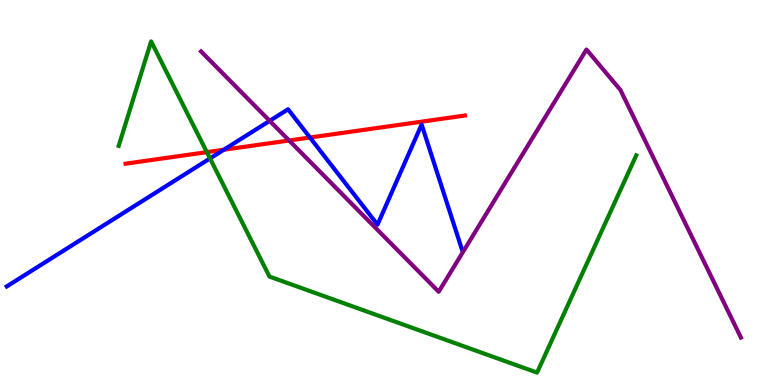[{'lines': ['blue', 'red'], 'intersections': [{'x': 2.89, 'y': 6.11}, {'x': 4.0, 'y': 6.43}]}, {'lines': ['green', 'red'], 'intersections': [{'x': 2.67, 'y': 6.05}]}, {'lines': ['purple', 'red'], 'intersections': [{'x': 3.73, 'y': 6.35}]}, {'lines': ['blue', 'green'], 'intersections': [{'x': 2.71, 'y': 5.89}]}, {'lines': ['blue', 'purple'], 'intersections': [{'x': 3.48, 'y': 6.86}]}, {'lines': ['green', 'purple'], 'intersections': []}]